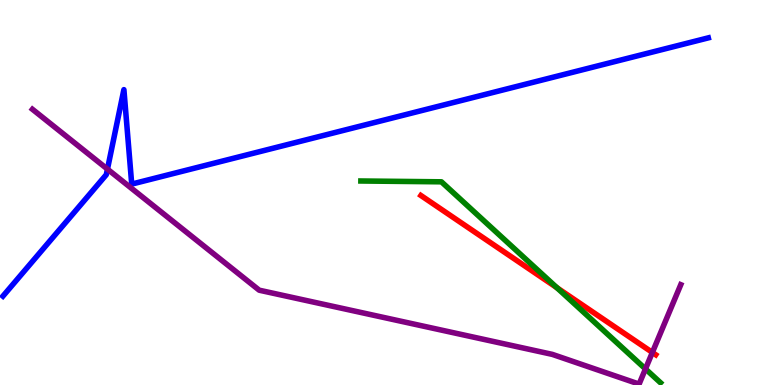[{'lines': ['blue', 'red'], 'intersections': []}, {'lines': ['green', 'red'], 'intersections': [{'x': 7.19, 'y': 2.53}]}, {'lines': ['purple', 'red'], 'intersections': [{'x': 8.42, 'y': 0.845}]}, {'lines': ['blue', 'green'], 'intersections': []}, {'lines': ['blue', 'purple'], 'intersections': [{'x': 1.39, 'y': 5.61}]}, {'lines': ['green', 'purple'], 'intersections': [{'x': 8.33, 'y': 0.418}]}]